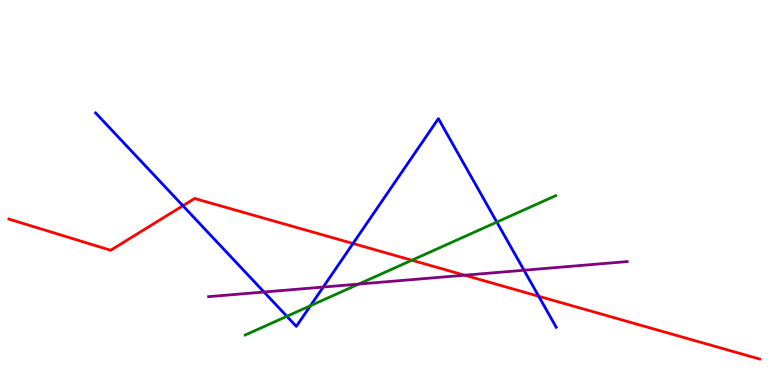[{'lines': ['blue', 'red'], 'intersections': [{'x': 2.36, 'y': 4.66}, {'x': 4.55, 'y': 3.67}, {'x': 6.95, 'y': 2.3}]}, {'lines': ['green', 'red'], 'intersections': [{'x': 5.31, 'y': 3.24}]}, {'lines': ['purple', 'red'], 'intersections': [{'x': 5.99, 'y': 2.85}]}, {'lines': ['blue', 'green'], 'intersections': [{'x': 3.7, 'y': 1.78}, {'x': 4.01, 'y': 2.06}, {'x': 6.41, 'y': 4.23}]}, {'lines': ['blue', 'purple'], 'intersections': [{'x': 3.41, 'y': 2.42}, {'x': 4.17, 'y': 2.54}, {'x': 6.76, 'y': 2.98}]}, {'lines': ['green', 'purple'], 'intersections': [{'x': 4.63, 'y': 2.62}]}]